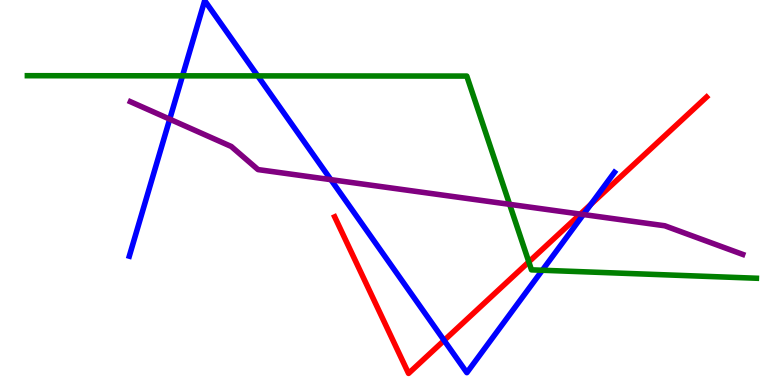[{'lines': ['blue', 'red'], 'intersections': [{'x': 5.73, 'y': 1.16}, {'x': 7.62, 'y': 4.69}]}, {'lines': ['green', 'red'], 'intersections': [{'x': 6.82, 'y': 3.2}]}, {'lines': ['purple', 'red'], 'intersections': [{'x': 7.49, 'y': 4.44}]}, {'lines': ['blue', 'green'], 'intersections': [{'x': 2.35, 'y': 8.03}, {'x': 3.33, 'y': 8.03}, {'x': 7.0, 'y': 2.98}]}, {'lines': ['blue', 'purple'], 'intersections': [{'x': 2.19, 'y': 6.91}, {'x': 4.27, 'y': 5.33}, {'x': 7.53, 'y': 4.43}]}, {'lines': ['green', 'purple'], 'intersections': [{'x': 6.58, 'y': 4.69}]}]